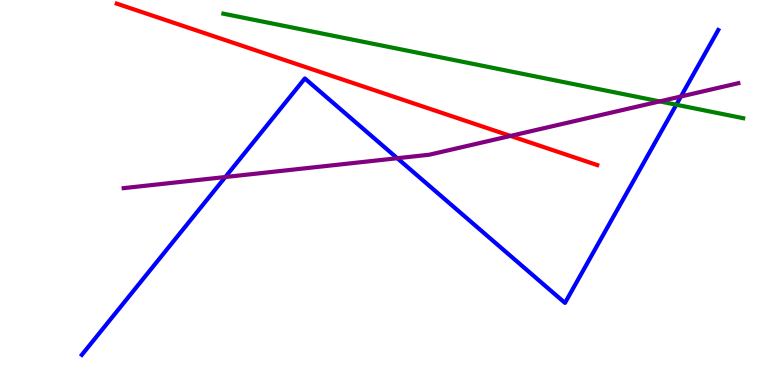[{'lines': ['blue', 'red'], 'intersections': []}, {'lines': ['green', 'red'], 'intersections': []}, {'lines': ['purple', 'red'], 'intersections': [{'x': 6.59, 'y': 6.47}]}, {'lines': ['blue', 'green'], 'intersections': [{'x': 8.73, 'y': 7.28}]}, {'lines': ['blue', 'purple'], 'intersections': [{'x': 2.91, 'y': 5.4}, {'x': 5.13, 'y': 5.89}, {'x': 8.79, 'y': 7.49}]}, {'lines': ['green', 'purple'], 'intersections': [{'x': 8.51, 'y': 7.37}]}]